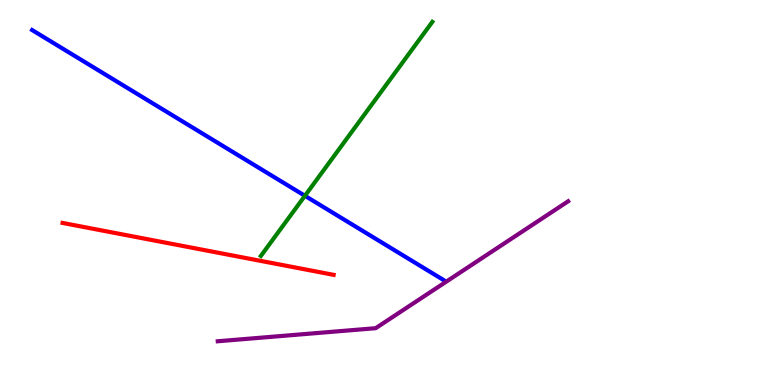[{'lines': ['blue', 'red'], 'intersections': []}, {'lines': ['green', 'red'], 'intersections': []}, {'lines': ['purple', 'red'], 'intersections': []}, {'lines': ['blue', 'green'], 'intersections': [{'x': 3.93, 'y': 4.91}]}, {'lines': ['blue', 'purple'], 'intersections': []}, {'lines': ['green', 'purple'], 'intersections': []}]